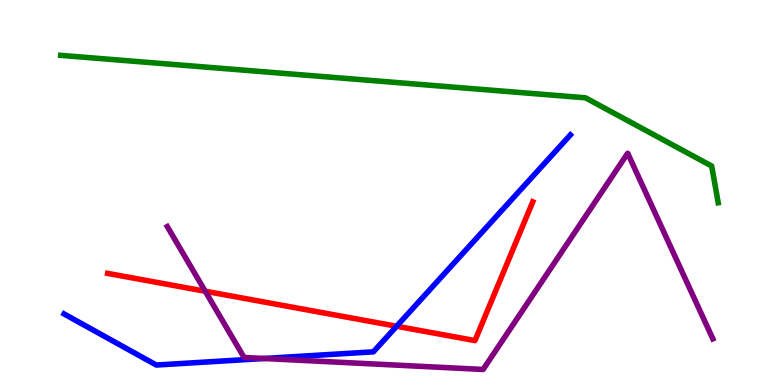[{'lines': ['blue', 'red'], 'intersections': [{'x': 5.12, 'y': 1.53}]}, {'lines': ['green', 'red'], 'intersections': []}, {'lines': ['purple', 'red'], 'intersections': [{'x': 2.65, 'y': 2.44}]}, {'lines': ['blue', 'green'], 'intersections': []}, {'lines': ['blue', 'purple'], 'intersections': [{'x': 3.41, 'y': 0.689}]}, {'lines': ['green', 'purple'], 'intersections': []}]